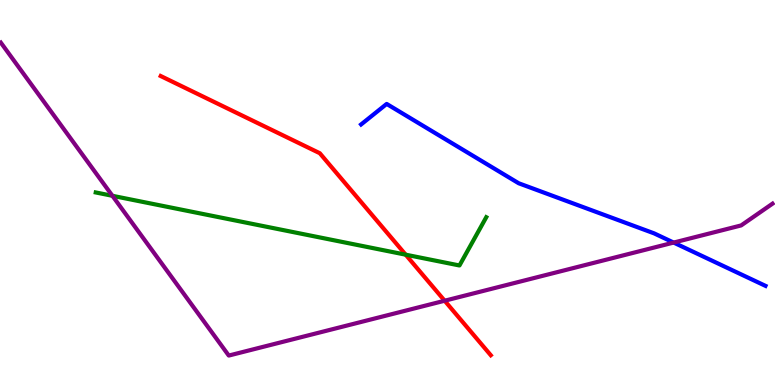[{'lines': ['blue', 'red'], 'intersections': []}, {'lines': ['green', 'red'], 'intersections': [{'x': 5.23, 'y': 3.39}]}, {'lines': ['purple', 'red'], 'intersections': [{'x': 5.74, 'y': 2.19}]}, {'lines': ['blue', 'green'], 'intersections': []}, {'lines': ['blue', 'purple'], 'intersections': [{'x': 8.69, 'y': 3.7}]}, {'lines': ['green', 'purple'], 'intersections': [{'x': 1.45, 'y': 4.91}]}]